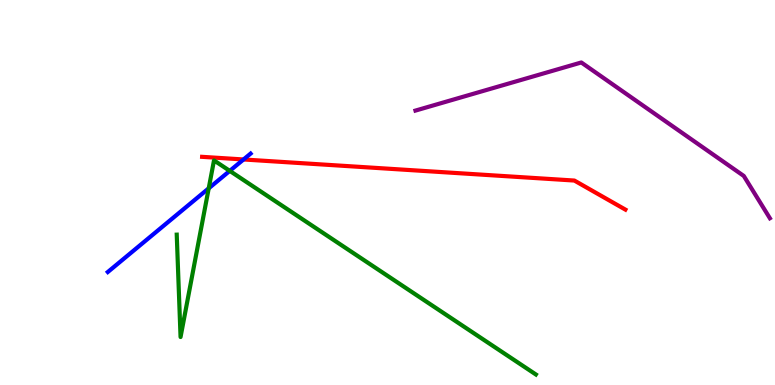[{'lines': ['blue', 'red'], 'intersections': [{'x': 3.14, 'y': 5.86}]}, {'lines': ['green', 'red'], 'intersections': []}, {'lines': ['purple', 'red'], 'intersections': []}, {'lines': ['blue', 'green'], 'intersections': [{'x': 2.69, 'y': 5.11}, {'x': 2.96, 'y': 5.56}]}, {'lines': ['blue', 'purple'], 'intersections': []}, {'lines': ['green', 'purple'], 'intersections': []}]